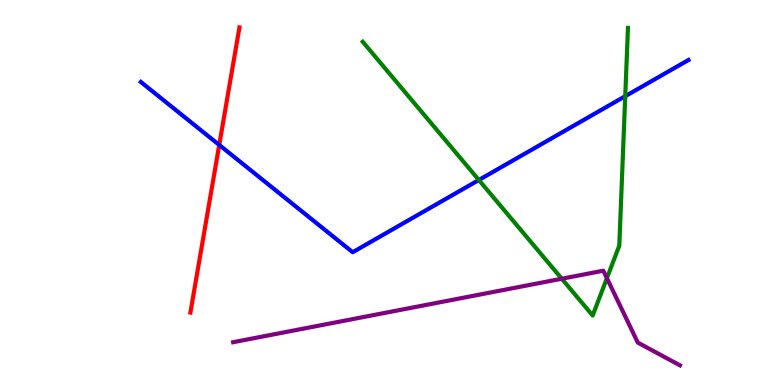[{'lines': ['blue', 'red'], 'intersections': [{'x': 2.83, 'y': 6.23}]}, {'lines': ['green', 'red'], 'intersections': []}, {'lines': ['purple', 'red'], 'intersections': []}, {'lines': ['blue', 'green'], 'intersections': [{'x': 6.18, 'y': 5.32}, {'x': 8.07, 'y': 7.5}]}, {'lines': ['blue', 'purple'], 'intersections': []}, {'lines': ['green', 'purple'], 'intersections': [{'x': 7.25, 'y': 2.76}, {'x': 7.83, 'y': 2.77}]}]